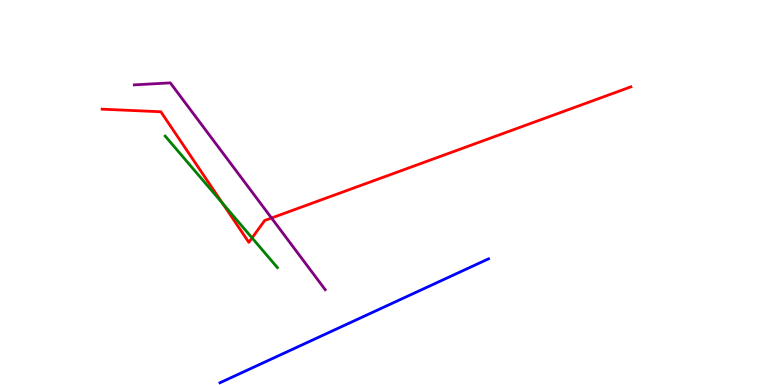[{'lines': ['blue', 'red'], 'intersections': []}, {'lines': ['green', 'red'], 'intersections': [{'x': 2.87, 'y': 4.72}, {'x': 3.25, 'y': 3.82}]}, {'lines': ['purple', 'red'], 'intersections': [{'x': 3.5, 'y': 4.34}]}, {'lines': ['blue', 'green'], 'intersections': []}, {'lines': ['blue', 'purple'], 'intersections': []}, {'lines': ['green', 'purple'], 'intersections': []}]